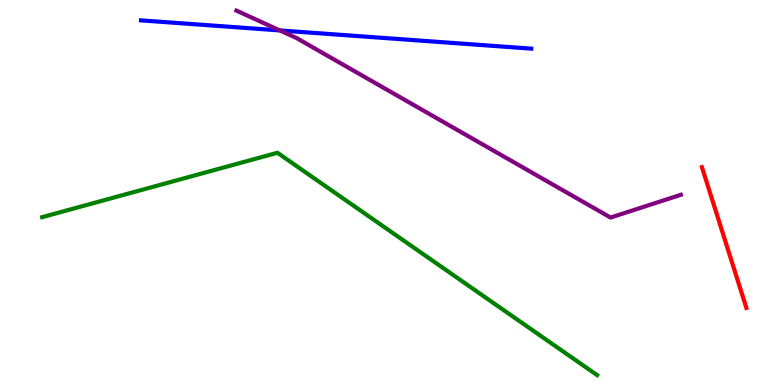[{'lines': ['blue', 'red'], 'intersections': []}, {'lines': ['green', 'red'], 'intersections': []}, {'lines': ['purple', 'red'], 'intersections': []}, {'lines': ['blue', 'green'], 'intersections': []}, {'lines': ['blue', 'purple'], 'intersections': [{'x': 3.61, 'y': 9.21}]}, {'lines': ['green', 'purple'], 'intersections': []}]